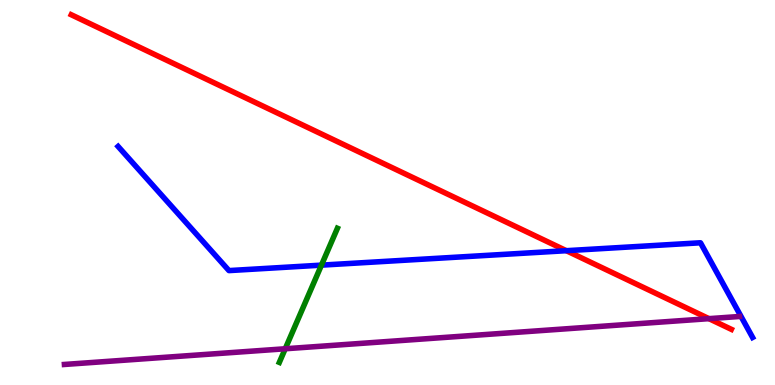[{'lines': ['blue', 'red'], 'intersections': [{'x': 7.31, 'y': 3.49}]}, {'lines': ['green', 'red'], 'intersections': []}, {'lines': ['purple', 'red'], 'intersections': [{'x': 9.15, 'y': 1.72}]}, {'lines': ['blue', 'green'], 'intersections': [{'x': 4.15, 'y': 3.11}]}, {'lines': ['blue', 'purple'], 'intersections': []}, {'lines': ['green', 'purple'], 'intersections': [{'x': 3.68, 'y': 0.941}]}]